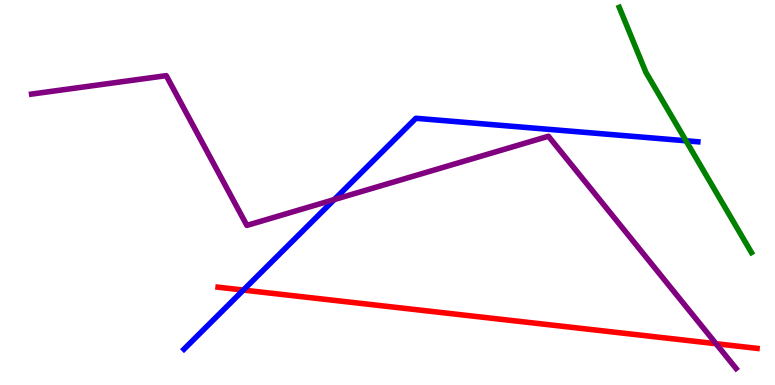[{'lines': ['blue', 'red'], 'intersections': [{'x': 3.14, 'y': 2.47}]}, {'lines': ['green', 'red'], 'intersections': []}, {'lines': ['purple', 'red'], 'intersections': [{'x': 9.24, 'y': 1.07}]}, {'lines': ['blue', 'green'], 'intersections': [{'x': 8.85, 'y': 6.34}]}, {'lines': ['blue', 'purple'], 'intersections': [{'x': 4.31, 'y': 4.82}]}, {'lines': ['green', 'purple'], 'intersections': []}]